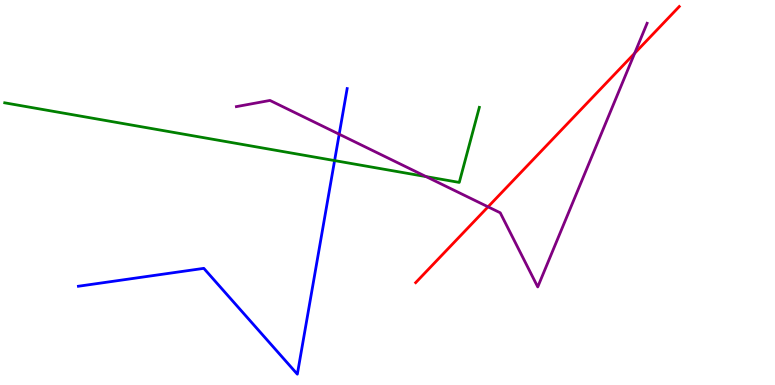[{'lines': ['blue', 'red'], 'intersections': []}, {'lines': ['green', 'red'], 'intersections': []}, {'lines': ['purple', 'red'], 'intersections': [{'x': 6.3, 'y': 4.63}, {'x': 8.19, 'y': 8.62}]}, {'lines': ['blue', 'green'], 'intersections': [{'x': 4.32, 'y': 5.83}]}, {'lines': ['blue', 'purple'], 'intersections': [{'x': 4.38, 'y': 6.51}]}, {'lines': ['green', 'purple'], 'intersections': [{'x': 5.5, 'y': 5.41}]}]